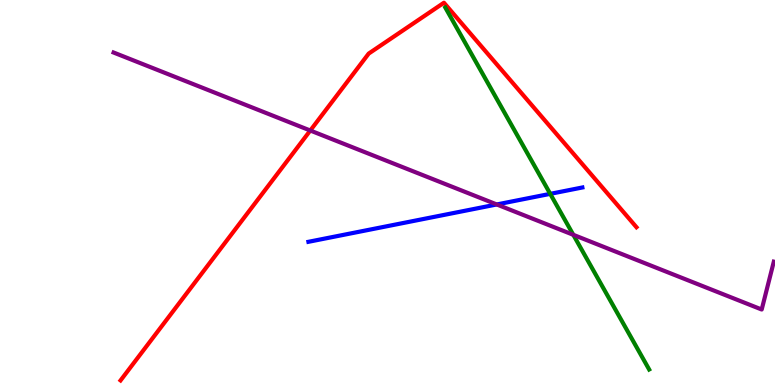[{'lines': ['blue', 'red'], 'intersections': []}, {'lines': ['green', 'red'], 'intersections': []}, {'lines': ['purple', 'red'], 'intersections': [{'x': 4.0, 'y': 6.61}]}, {'lines': ['blue', 'green'], 'intersections': [{'x': 7.1, 'y': 4.96}]}, {'lines': ['blue', 'purple'], 'intersections': [{'x': 6.41, 'y': 4.69}]}, {'lines': ['green', 'purple'], 'intersections': [{'x': 7.4, 'y': 3.9}]}]